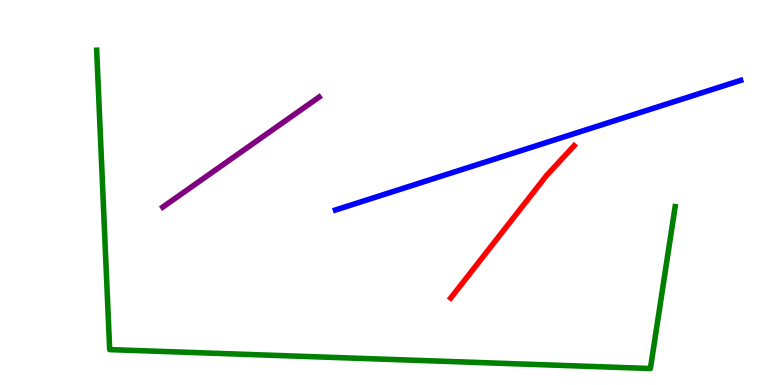[{'lines': ['blue', 'red'], 'intersections': []}, {'lines': ['green', 'red'], 'intersections': []}, {'lines': ['purple', 'red'], 'intersections': []}, {'lines': ['blue', 'green'], 'intersections': []}, {'lines': ['blue', 'purple'], 'intersections': []}, {'lines': ['green', 'purple'], 'intersections': []}]